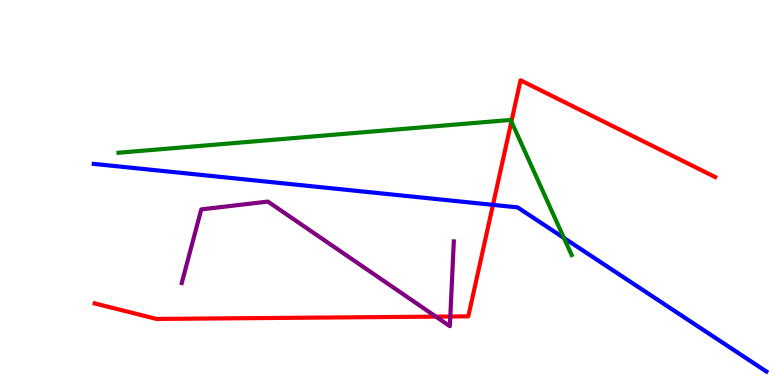[{'lines': ['blue', 'red'], 'intersections': [{'x': 6.36, 'y': 4.68}]}, {'lines': ['green', 'red'], 'intersections': [{'x': 6.6, 'y': 6.84}]}, {'lines': ['purple', 'red'], 'intersections': [{'x': 5.62, 'y': 1.78}, {'x': 5.81, 'y': 1.78}]}, {'lines': ['blue', 'green'], 'intersections': [{'x': 7.28, 'y': 3.82}]}, {'lines': ['blue', 'purple'], 'intersections': []}, {'lines': ['green', 'purple'], 'intersections': []}]